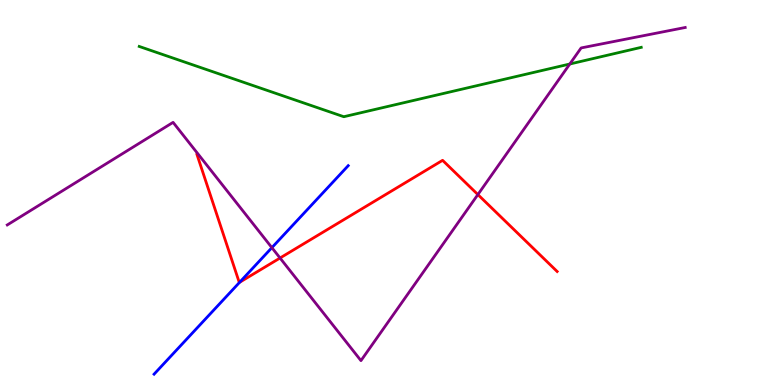[{'lines': ['blue', 'red'], 'intersections': [{'x': 3.09, 'y': 2.67}]}, {'lines': ['green', 'red'], 'intersections': []}, {'lines': ['purple', 'red'], 'intersections': [{'x': 3.61, 'y': 3.3}, {'x': 6.17, 'y': 4.95}]}, {'lines': ['blue', 'green'], 'intersections': []}, {'lines': ['blue', 'purple'], 'intersections': [{'x': 3.51, 'y': 3.57}]}, {'lines': ['green', 'purple'], 'intersections': [{'x': 7.35, 'y': 8.34}]}]